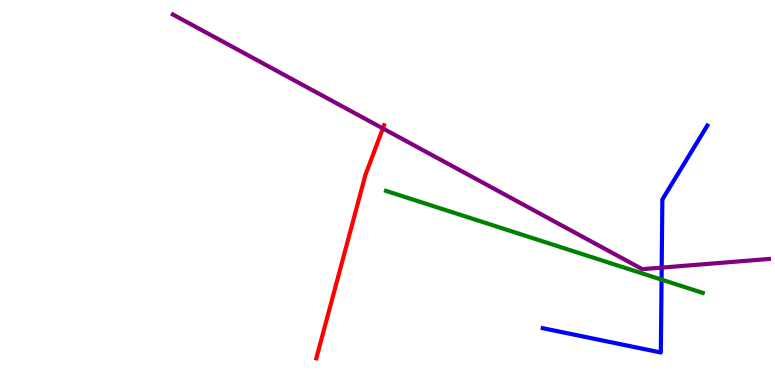[{'lines': ['blue', 'red'], 'intersections': []}, {'lines': ['green', 'red'], 'intersections': []}, {'lines': ['purple', 'red'], 'intersections': [{'x': 4.94, 'y': 6.66}]}, {'lines': ['blue', 'green'], 'intersections': [{'x': 8.54, 'y': 2.74}]}, {'lines': ['blue', 'purple'], 'intersections': [{'x': 8.54, 'y': 3.05}]}, {'lines': ['green', 'purple'], 'intersections': []}]